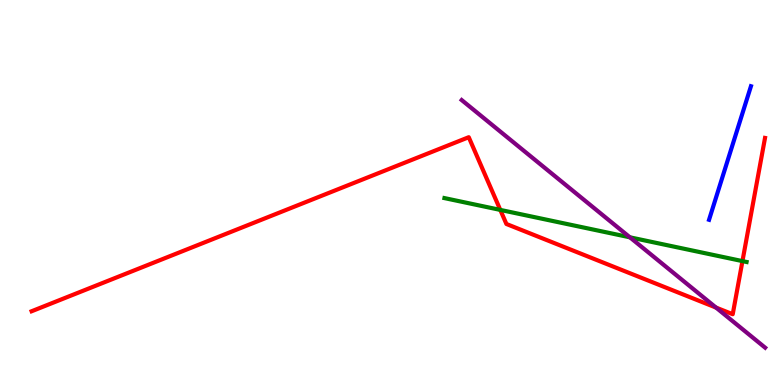[{'lines': ['blue', 'red'], 'intersections': []}, {'lines': ['green', 'red'], 'intersections': [{'x': 6.46, 'y': 4.55}, {'x': 9.58, 'y': 3.22}]}, {'lines': ['purple', 'red'], 'intersections': [{'x': 9.24, 'y': 2.01}]}, {'lines': ['blue', 'green'], 'intersections': []}, {'lines': ['blue', 'purple'], 'intersections': []}, {'lines': ['green', 'purple'], 'intersections': [{'x': 8.13, 'y': 3.84}]}]